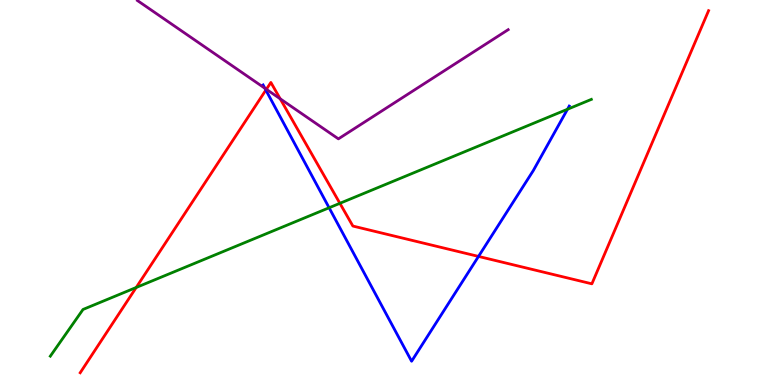[{'lines': ['blue', 'red'], 'intersections': [{'x': 3.43, 'y': 7.66}, {'x': 6.17, 'y': 3.34}]}, {'lines': ['green', 'red'], 'intersections': [{'x': 1.76, 'y': 2.53}, {'x': 4.39, 'y': 4.72}]}, {'lines': ['purple', 'red'], 'intersections': [{'x': 3.44, 'y': 7.68}, {'x': 3.62, 'y': 7.43}]}, {'lines': ['blue', 'green'], 'intersections': [{'x': 4.25, 'y': 4.6}, {'x': 7.32, 'y': 7.16}]}, {'lines': ['blue', 'purple'], 'intersections': [{'x': 3.42, 'y': 7.71}]}, {'lines': ['green', 'purple'], 'intersections': []}]